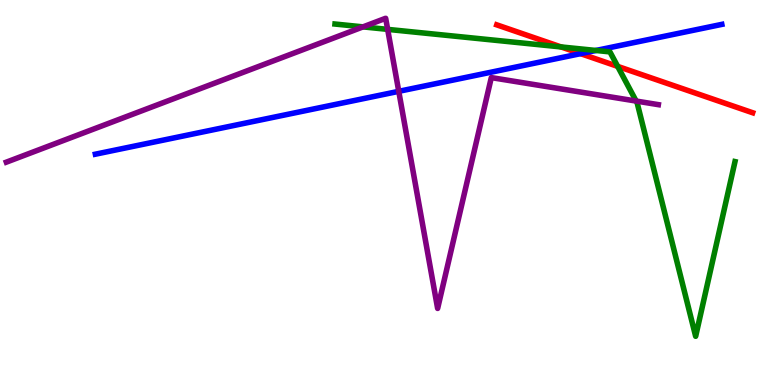[{'lines': ['blue', 'red'], 'intersections': [{'x': 7.49, 'y': 8.61}]}, {'lines': ['green', 'red'], 'intersections': [{'x': 7.24, 'y': 8.78}, {'x': 7.97, 'y': 8.28}]}, {'lines': ['purple', 'red'], 'intersections': []}, {'lines': ['blue', 'green'], 'intersections': [{'x': 7.69, 'y': 8.69}]}, {'lines': ['blue', 'purple'], 'intersections': [{'x': 5.15, 'y': 7.63}]}, {'lines': ['green', 'purple'], 'intersections': [{'x': 4.68, 'y': 9.3}, {'x': 5.0, 'y': 9.24}, {'x': 8.21, 'y': 7.38}]}]